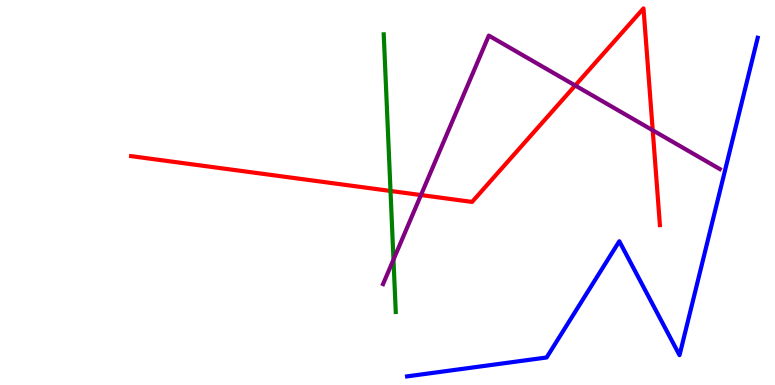[{'lines': ['blue', 'red'], 'intersections': []}, {'lines': ['green', 'red'], 'intersections': [{'x': 5.04, 'y': 5.04}]}, {'lines': ['purple', 'red'], 'intersections': [{'x': 5.43, 'y': 4.93}, {'x': 7.42, 'y': 7.78}, {'x': 8.42, 'y': 6.62}]}, {'lines': ['blue', 'green'], 'intersections': []}, {'lines': ['blue', 'purple'], 'intersections': []}, {'lines': ['green', 'purple'], 'intersections': [{'x': 5.08, 'y': 3.26}]}]